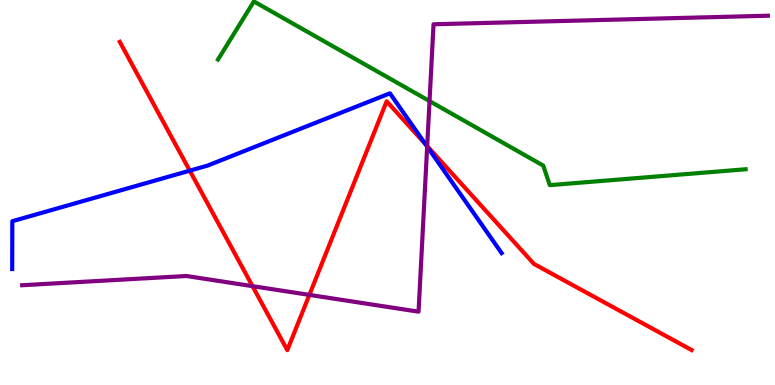[{'lines': ['blue', 'red'], 'intersections': [{'x': 2.45, 'y': 5.57}, {'x': 5.49, 'y': 6.26}]}, {'lines': ['green', 'red'], 'intersections': []}, {'lines': ['purple', 'red'], 'intersections': [{'x': 3.26, 'y': 2.57}, {'x': 3.99, 'y': 2.34}, {'x': 5.51, 'y': 6.21}]}, {'lines': ['blue', 'green'], 'intersections': []}, {'lines': ['blue', 'purple'], 'intersections': [{'x': 5.51, 'y': 6.19}]}, {'lines': ['green', 'purple'], 'intersections': [{'x': 5.54, 'y': 7.37}]}]